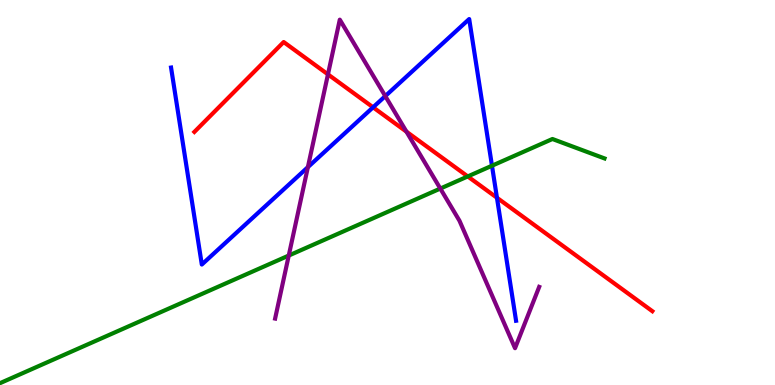[{'lines': ['blue', 'red'], 'intersections': [{'x': 4.81, 'y': 7.21}, {'x': 6.41, 'y': 4.86}]}, {'lines': ['green', 'red'], 'intersections': [{'x': 6.04, 'y': 5.42}]}, {'lines': ['purple', 'red'], 'intersections': [{'x': 4.23, 'y': 8.07}, {'x': 5.24, 'y': 6.58}]}, {'lines': ['blue', 'green'], 'intersections': [{'x': 6.35, 'y': 5.7}]}, {'lines': ['blue', 'purple'], 'intersections': [{'x': 3.97, 'y': 5.66}, {'x': 4.97, 'y': 7.5}]}, {'lines': ['green', 'purple'], 'intersections': [{'x': 3.73, 'y': 3.36}, {'x': 5.68, 'y': 5.1}]}]